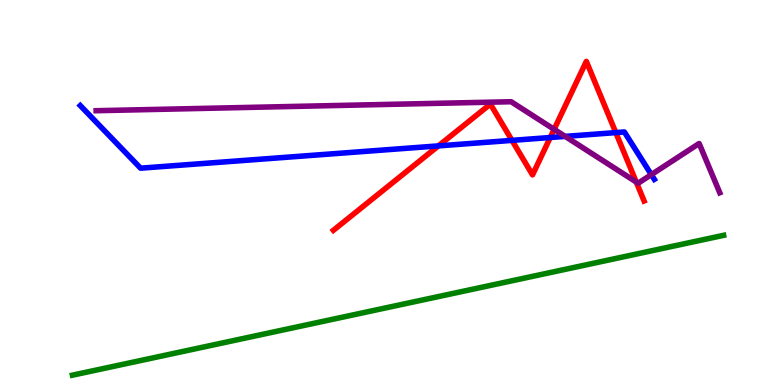[{'lines': ['blue', 'red'], 'intersections': [{'x': 5.66, 'y': 6.21}, {'x': 6.61, 'y': 6.35}, {'x': 7.1, 'y': 6.43}, {'x': 7.95, 'y': 6.56}]}, {'lines': ['green', 'red'], 'intersections': []}, {'lines': ['purple', 'red'], 'intersections': [{'x': 7.15, 'y': 6.64}, {'x': 8.21, 'y': 5.27}]}, {'lines': ['blue', 'green'], 'intersections': []}, {'lines': ['blue', 'purple'], 'intersections': [{'x': 7.29, 'y': 6.46}, {'x': 8.4, 'y': 5.46}]}, {'lines': ['green', 'purple'], 'intersections': []}]